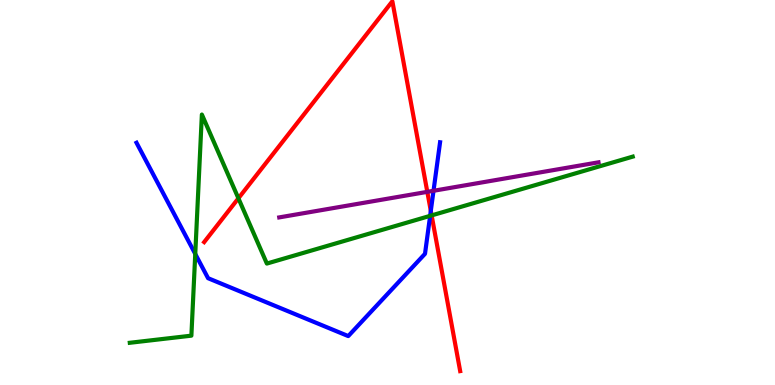[{'lines': ['blue', 'red'], 'intersections': [{'x': 5.56, 'y': 4.52}]}, {'lines': ['green', 'red'], 'intersections': [{'x': 3.08, 'y': 4.85}, {'x': 5.57, 'y': 4.41}]}, {'lines': ['purple', 'red'], 'intersections': [{'x': 5.51, 'y': 5.02}]}, {'lines': ['blue', 'green'], 'intersections': [{'x': 2.52, 'y': 3.4}, {'x': 5.55, 'y': 4.39}]}, {'lines': ['blue', 'purple'], 'intersections': [{'x': 5.59, 'y': 5.04}]}, {'lines': ['green', 'purple'], 'intersections': []}]